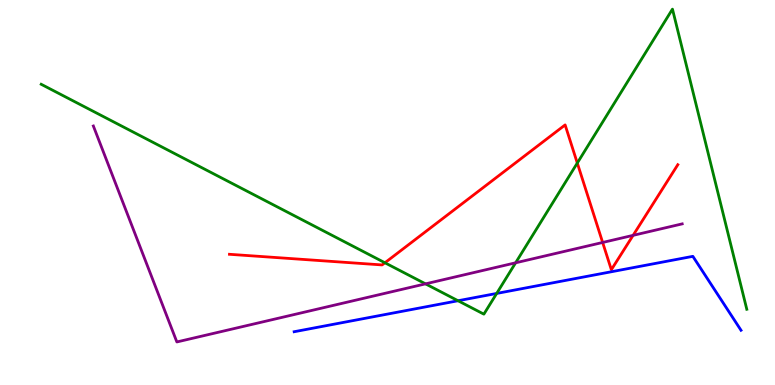[{'lines': ['blue', 'red'], 'intersections': []}, {'lines': ['green', 'red'], 'intersections': [{'x': 4.97, 'y': 3.17}, {'x': 7.45, 'y': 5.77}]}, {'lines': ['purple', 'red'], 'intersections': [{'x': 7.78, 'y': 3.7}, {'x': 8.17, 'y': 3.89}]}, {'lines': ['blue', 'green'], 'intersections': [{'x': 5.91, 'y': 2.19}, {'x': 6.41, 'y': 2.38}]}, {'lines': ['blue', 'purple'], 'intersections': []}, {'lines': ['green', 'purple'], 'intersections': [{'x': 5.49, 'y': 2.63}, {'x': 6.65, 'y': 3.17}]}]